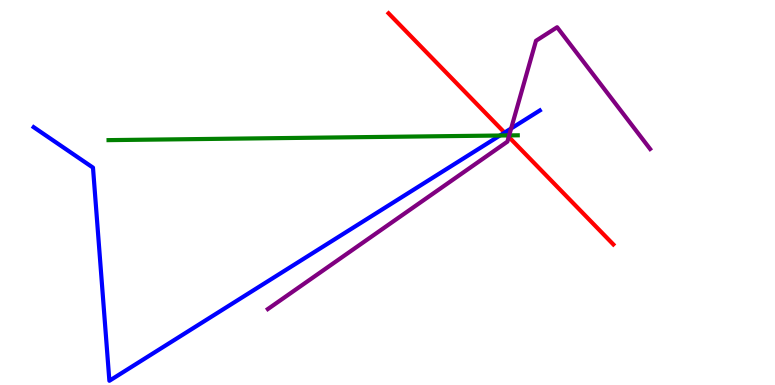[{'lines': ['blue', 'red'], 'intersections': [{'x': 6.51, 'y': 6.56}]}, {'lines': ['green', 'red'], 'intersections': [{'x': 6.55, 'y': 6.48}]}, {'lines': ['purple', 'red'], 'intersections': [{'x': 6.56, 'y': 6.44}]}, {'lines': ['blue', 'green'], 'intersections': [{'x': 6.45, 'y': 6.48}]}, {'lines': ['blue', 'purple'], 'intersections': [{'x': 6.6, 'y': 6.66}]}, {'lines': ['green', 'purple'], 'intersections': [{'x': 6.57, 'y': 6.48}]}]